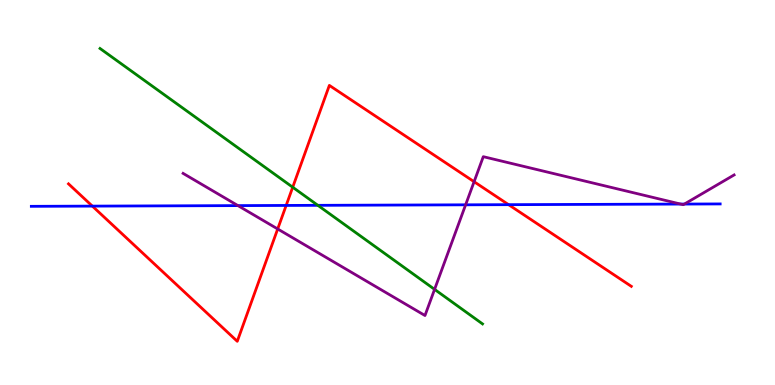[{'lines': ['blue', 'red'], 'intersections': [{'x': 1.19, 'y': 4.65}, {'x': 3.69, 'y': 4.66}, {'x': 6.56, 'y': 4.68}]}, {'lines': ['green', 'red'], 'intersections': [{'x': 3.78, 'y': 5.14}]}, {'lines': ['purple', 'red'], 'intersections': [{'x': 3.58, 'y': 4.05}, {'x': 6.12, 'y': 5.28}]}, {'lines': ['blue', 'green'], 'intersections': [{'x': 4.1, 'y': 4.67}]}, {'lines': ['blue', 'purple'], 'intersections': [{'x': 3.07, 'y': 4.66}, {'x': 6.01, 'y': 4.68}, {'x': 8.78, 'y': 4.7}, {'x': 8.83, 'y': 4.7}]}, {'lines': ['green', 'purple'], 'intersections': [{'x': 5.61, 'y': 2.48}]}]